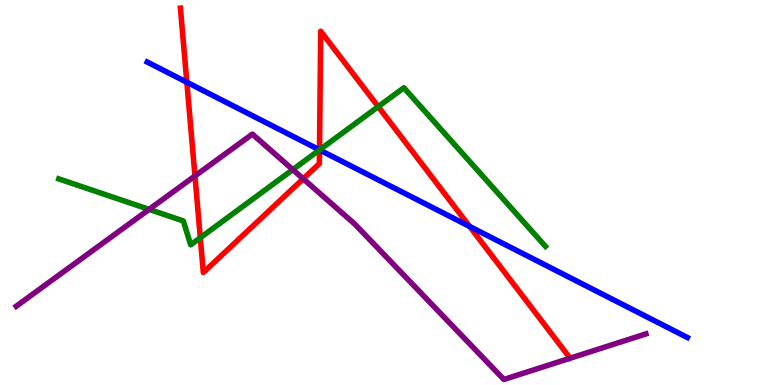[{'lines': ['blue', 'red'], 'intersections': [{'x': 2.41, 'y': 7.86}, {'x': 4.12, 'y': 6.11}, {'x': 6.06, 'y': 4.12}]}, {'lines': ['green', 'red'], 'intersections': [{'x': 2.58, 'y': 3.82}, {'x': 4.12, 'y': 6.11}, {'x': 4.88, 'y': 7.23}]}, {'lines': ['purple', 'red'], 'intersections': [{'x': 2.52, 'y': 5.43}, {'x': 3.91, 'y': 5.36}]}, {'lines': ['blue', 'green'], 'intersections': [{'x': 4.12, 'y': 6.11}]}, {'lines': ['blue', 'purple'], 'intersections': []}, {'lines': ['green', 'purple'], 'intersections': [{'x': 1.92, 'y': 4.56}, {'x': 3.78, 'y': 5.59}]}]